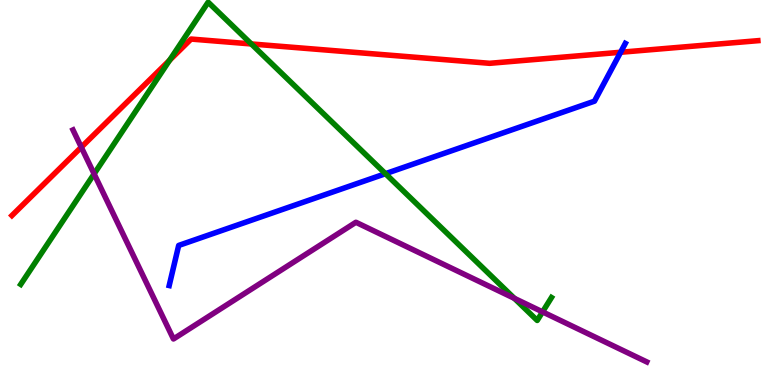[{'lines': ['blue', 'red'], 'intersections': [{'x': 8.01, 'y': 8.64}]}, {'lines': ['green', 'red'], 'intersections': [{'x': 2.19, 'y': 8.44}, {'x': 3.24, 'y': 8.86}]}, {'lines': ['purple', 'red'], 'intersections': [{'x': 1.05, 'y': 6.18}]}, {'lines': ['blue', 'green'], 'intersections': [{'x': 4.97, 'y': 5.49}]}, {'lines': ['blue', 'purple'], 'intersections': []}, {'lines': ['green', 'purple'], 'intersections': [{'x': 1.21, 'y': 5.48}, {'x': 6.64, 'y': 2.25}, {'x': 7.0, 'y': 1.9}]}]